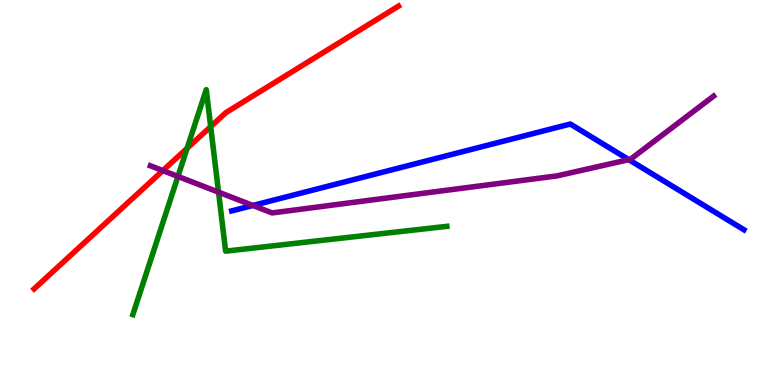[{'lines': ['blue', 'red'], 'intersections': []}, {'lines': ['green', 'red'], 'intersections': [{'x': 2.41, 'y': 6.15}, {'x': 2.72, 'y': 6.71}]}, {'lines': ['purple', 'red'], 'intersections': [{'x': 2.1, 'y': 5.57}]}, {'lines': ['blue', 'green'], 'intersections': []}, {'lines': ['blue', 'purple'], 'intersections': [{'x': 3.26, 'y': 4.66}, {'x': 8.11, 'y': 5.85}]}, {'lines': ['green', 'purple'], 'intersections': [{'x': 2.3, 'y': 5.42}, {'x': 2.82, 'y': 5.01}]}]